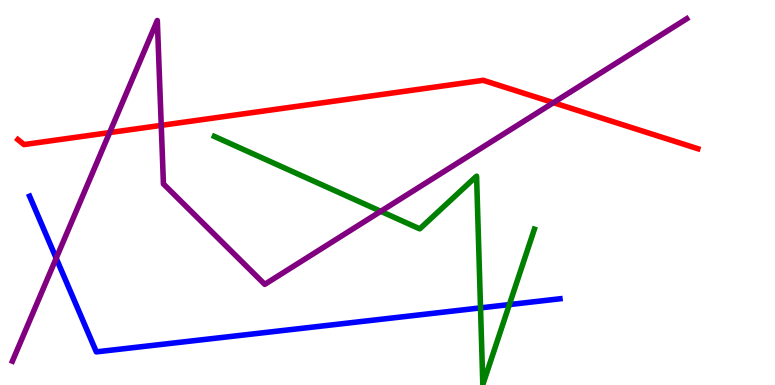[{'lines': ['blue', 'red'], 'intersections': []}, {'lines': ['green', 'red'], 'intersections': []}, {'lines': ['purple', 'red'], 'intersections': [{'x': 1.41, 'y': 6.56}, {'x': 2.08, 'y': 6.74}, {'x': 7.14, 'y': 7.33}]}, {'lines': ['blue', 'green'], 'intersections': [{'x': 6.2, 'y': 2.0}, {'x': 6.57, 'y': 2.09}]}, {'lines': ['blue', 'purple'], 'intersections': [{'x': 0.725, 'y': 3.29}]}, {'lines': ['green', 'purple'], 'intersections': [{'x': 4.91, 'y': 4.51}]}]